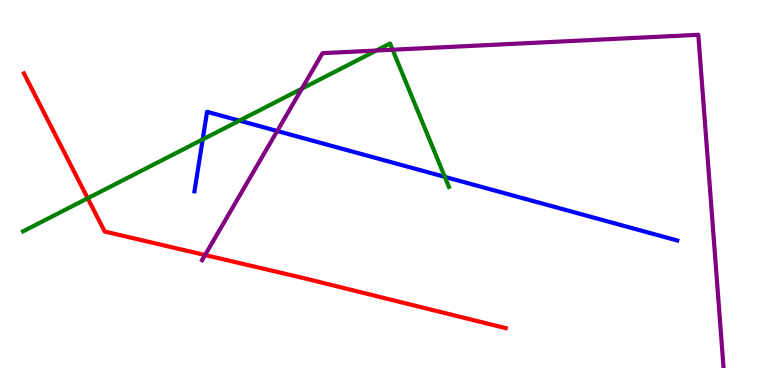[{'lines': ['blue', 'red'], 'intersections': []}, {'lines': ['green', 'red'], 'intersections': [{'x': 1.13, 'y': 4.85}]}, {'lines': ['purple', 'red'], 'intersections': [{'x': 2.65, 'y': 3.38}]}, {'lines': ['blue', 'green'], 'intersections': [{'x': 2.62, 'y': 6.38}, {'x': 3.09, 'y': 6.87}, {'x': 5.74, 'y': 5.41}]}, {'lines': ['blue', 'purple'], 'intersections': [{'x': 3.58, 'y': 6.6}]}, {'lines': ['green', 'purple'], 'intersections': [{'x': 3.9, 'y': 7.7}, {'x': 4.86, 'y': 8.69}, {'x': 5.07, 'y': 8.71}]}]